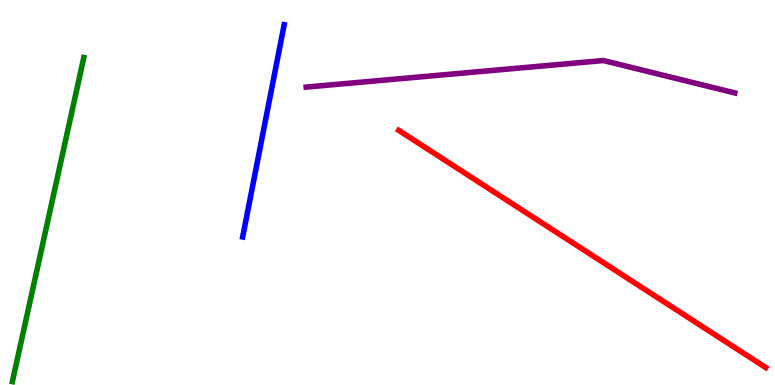[{'lines': ['blue', 'red'], 'intersections': []}, {'lines': ['green', 'red'], 'intersections': []}, {'lines': ['purple', 'red'], 'intersections': []}, {'lines': ['blue', 'green'], 'intersections': []}, {'lines': ['blue', 'purple'], 'intersections': []}, {'lines': ['green', 'purple'], 'intersections': []}]